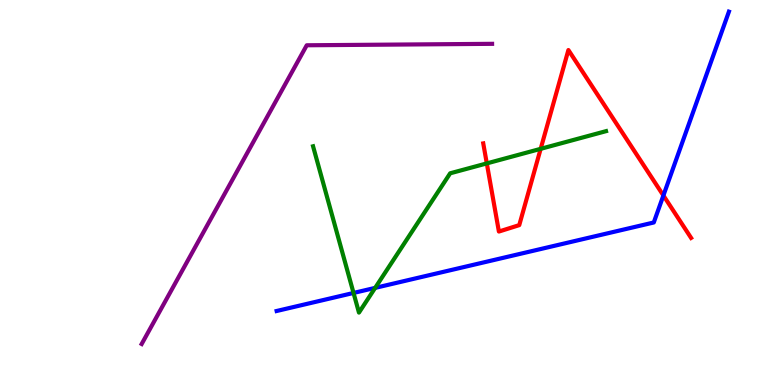[{'lines': ['blue', 'red'], 'intersections': [{'x': 8.56, 'y': 4.92}]}, {'lines': ['green', 'red'], 'intersections': [{'x': 6.28, 'y': 5.76}, {'x': 6.98, 'y': 6.13}]}, {'lines': ['purple', 'red'], 'intersections': []}, {'lines': ['blue', 'green'], 'intersections': [{'x': 4.56, 'y': 2.39}, {'x': 4.84, 'y': 2.52}]}, {'lines': ['blue', 'purple'], 'intersections': []}, {'lines': ['green', 'purple'], 'intersections': []}]